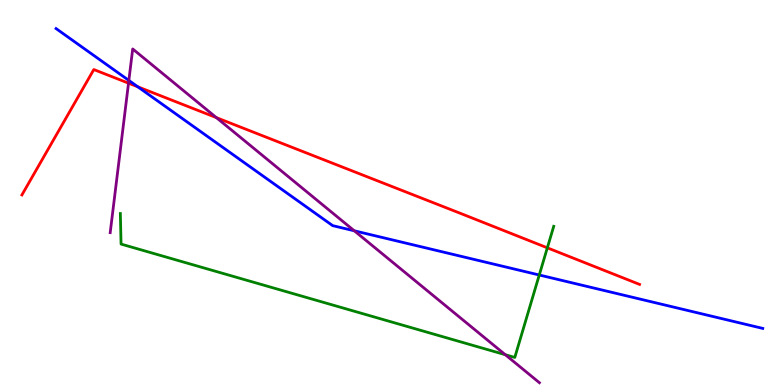[{'lines': ['blue', 'red'], 'intersections': [{'x': 1.78, 'y': 7.74}]}, {'lines': ['green', 'red'], 'intersections': [{'x': 7.06, 'y': 3.56}]}, {'lines': ['purple', 'red'], 'intersections': [{'x': 1.66, 'y': 7.84}, {'x': 2.79, 'y': 6.94}]}, {'lines': ['blue', 'green'], 'intersections': [{'x': 6.96, 'y': 2.86}]}, {'lines': ['blue', 'purple'], 'intersections': [{'x': 1.66, 'y': 7.91}, {'x': 4.57, 'y': 4.01}]}, {'lines': ['green', 'purple'], 'intersections': [{'x': 6.52, 'y': 0.787}]}]